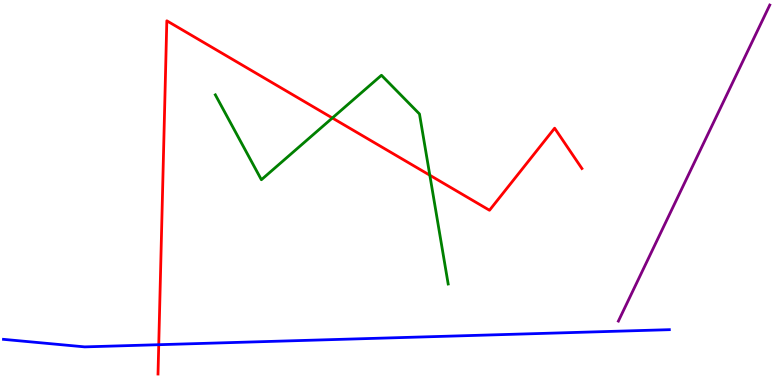[{'lines': ['blue', 'red'], 'intersections': [{'x': 2.05, 'y': 1.05}]}, {'lines': ['green', 'red'], 'intersections': [{'x': 4.29, 'y': 6.94}, {'x': 5.55, 'y': 5.45}]}, {'lines': ['purple', 'red'], 'intersections': []}, {'lines': ['blue', 'green'], 'intersections': []}, {'lines': ['blue', 'purple'], 'intersections': []}, {'lines': ['green', 'purple'], 'intersections': []}]